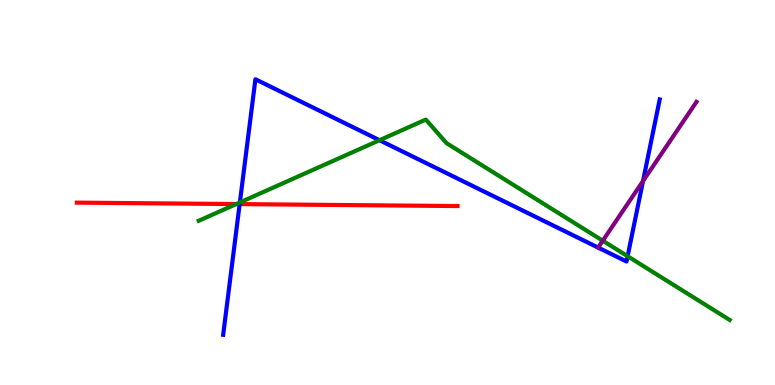[{'lines': ['blue', 'red'], 'intersections': [{'x': 3.09, 'y': 4.7}]}, {'lines': ['green', 'red'], 'intersections': [{'x': 3.05, 'y': 4.7}]}, {'lines': ['purple', 'red'], 'intersections': []}, {'lines': ['blue', 'green'], 'intersections': [{'x': 3.1, 'y': 4.74}, {'x': 4.9, 'y': 6.36}, {'x': 8.1, 'y': 3.34}]}, {'lines': ['blue', 'purple'], 'intersections': [{'x': 7.72, 'y': 3.57}, {'x': 8.3, 'y': 5.3}]}, {'lines': ['green', 'purple'], 'intersections': [{'x': 7.78, 'y': 3.75}]}]